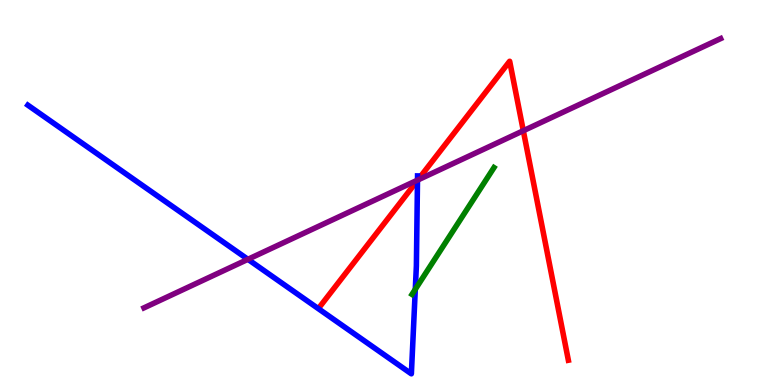[{'lines': ['blue', 'red'], 'intersections': [{'x': 5.39, 'y': 5.31}]}, {'lines': ['green', 'red'], 'intersections': []}, {'lines': ['purple', 'red'], 'intersections': [{'x': 5.39, 'y': 5.33}, {'x': 6.75, 'y': 6.6}]}, {'lines': ['blue', 'green'], 'intersections': [{'x': 5.36, 'y': 2.49}]}, {'lines': ['blue', 'purple'], 'intersections': [{'x': 3.2, 'y': 3.26}, {'x': 5.39, 'y': 5.32}]}, {'lines': ['green', 'purple'], 'intersections': []}]